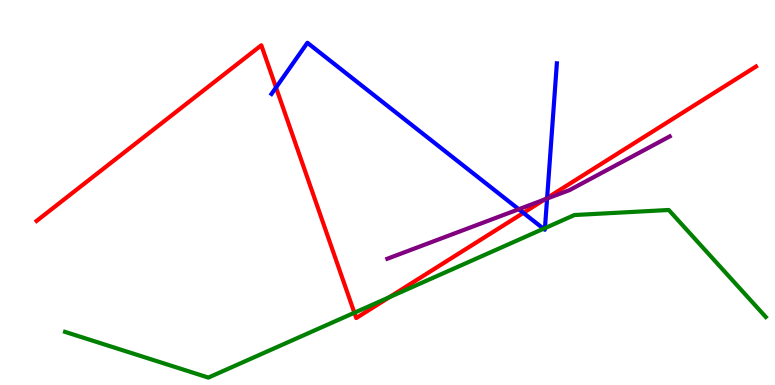[{'lines': ['blue', 'red'], 'intersections': [{'x': 3.56, 'y': 7.73}, {'x': 6.75, 'y': 4.47}, {'x': 7.06, 'y': 4.86}]}, {'lines': ['green', 'red'], 'intersections': [{'x': 4.57, 'y': 1.88}, {'x': 5.02, 'y': 2.28}]}, {'lines': ['purple', 'red'], 'intersections': [{'x': 7.03, 'y': 4.82}]}, {'lines': ['blue', 'green'], 'intersections': [{'x': 7.01, 'y': 4.06}, {'x': 7.03, 'y': 4.07}]}, {'lines': ['blue', 'purple'], 'intersections': [{'x': 6.69, 'y': 4.57}, {'x': 7.06, 'y': 4.84}]}, {'lines': ['green', 'purple'], 'intersections': []}]